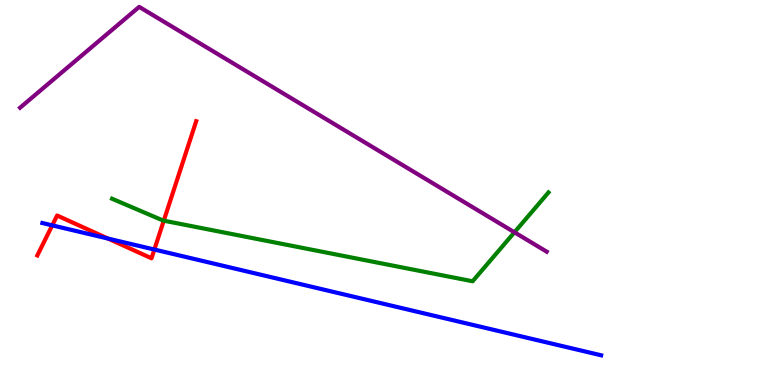[{'lines': ['blue', 'red'], 'intersections': [{'x': 0.674, 'y': 4.15}, {'x': 1.39, 'y': 3.8}, {'x': 1.99, 'y': 3.52}]}, {'lines': ['green', 'red'], 'intersections': [{'x': 2.11, 'y': 4.27}]}, {'lines': ['purple', 'red'], 'intersections': []}, {'lines': ['blue', 'green'], 'intersections': []}, {'lines': ['blue', 'purple'], 'intersections': []}, {'lines': ['green', 'purple'], 'intersections': [{'x': 6.64, 'y': 3.97}]}]